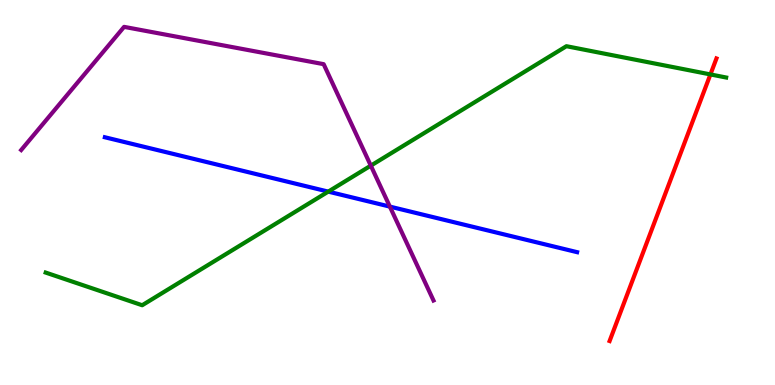[{'lines': ['blue', 'red'], 'intersections': []}, {'lines': ['green', 'red'], 'intersections': [{'x': 9.17, 'y': 8.07}]}, {'lines': ['purple', 'red'], 'intersections': []}, {'lines': ['blue', 'green'], 'intersections': [{'x': 4.24, 'y': 5.02}]}, {'lines': ['blue', 'purple'], 'intersections': [{'x': 5.03, 'y': 4.63}]}, {'lines': ['green', 'purple'], 'intersections': [{'x': 4.78, 'y': 5.7}]}]